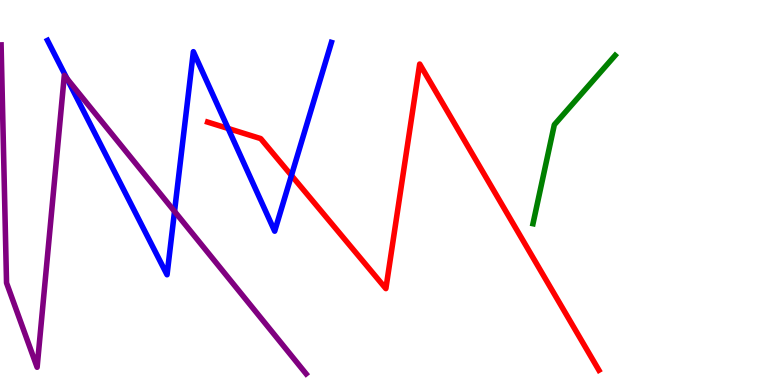[{'lines': ['blue', 'red'], 'intersections': [{'x': 2.94, 'y': 6.66}, {'x': 3.76, 'y': 5.44}]}, {'lines': ['green', 'red'], 'intersections': []}, {'lines': ['purple', 'red'], 'intersections': []}, {'lines': ['blue', 'green'], 'intersections': []}, {'lines': ['blue', 'purple'], 'intersections': [{'x': 0.864, 'y': 7.96}, {'x': 2.25, 'y': 4.51}]}, {'lines': ['green', 'purple'], 'intersections': []}]